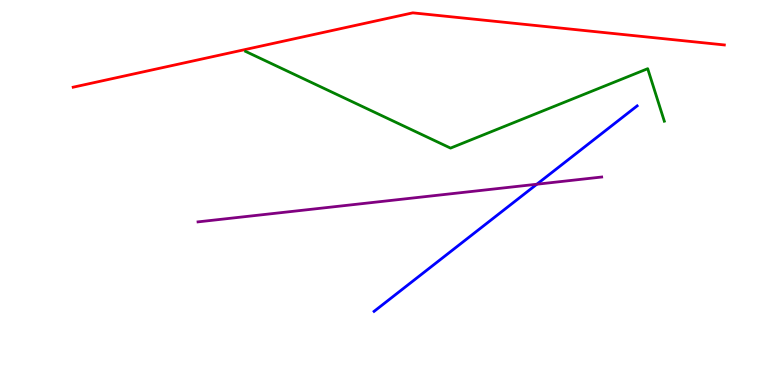[{'lines': ['blue', 'red'], 'intersections': []}, {'lines': ['green', 'red'], 'intersections': []}, {'lines': ['purple', 'red'], 'intersections': []}, {'lines': ['blue', 'green'], 'intersections': []}, {'lines': ['blue', 'purple'], 'intersections': [{'x': 6.93, 'y': 5.21}]}, {'lines': ['green', 'purple'], 'intersections': []}]